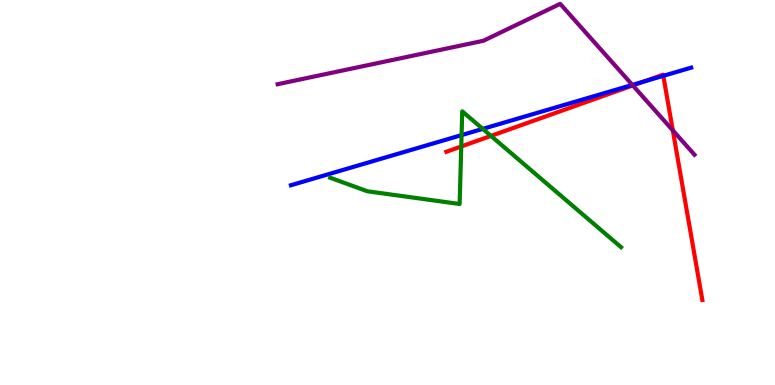[{'lines': ['blue', 'red'], 'intersections': [{'x': 8.3, 'y': 7.88}, {'x': 8.56, 'y': 8.03}]}, {'lines': ['green', 'red'], 'intersections': [{'x': 5.95, 'y': 6.2}, {'x': 6.34, 'y': 6.47}]}, {'lines': ['purple', 'red'], 'intersections': [{'x': 8.17, 'y': 7.78}, {'x': 8.68, 'y': 6.61}]}, {'lines': ['blue', 'green'], 'intersections': [{'x': 5.96, 'y': 6.49}, {'x': 6.23, 'y': 6.65}]}, {'lines': ['blue', 'purple'], 'intersections': [{'x': 8.16, 'y': 7.79}]}, {'lines': ['green', 'purple'], 'intersections': []}]